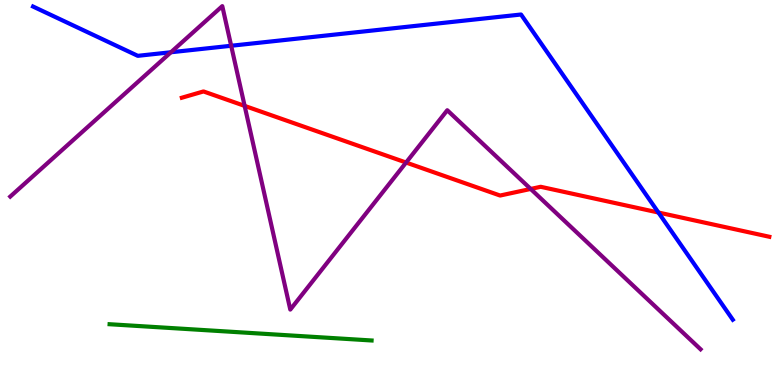[{'lines': ['blue', 'red'], 'intersections': [{'x': 8.5, 'y': 4.48}]}, {'lines': ['green', 'red'], 'intersections': []}, {'lines': ['purple', 'red'], 'intersections': [{'x': 3.16, 'y': 7.25}, {'x': 5.24, 'y': 5.78}, {'x': 6.85, 'y': 5.09}]}, {'lines': ['blue', 'green'], 'intersections': []}, {'lines': ['blue', 'purple'], 'intersections': [{'x': 2.21, 'y': 8.64}, {'x': 2.98, 'y': 8.81}]}, {'lines': ['green', 'purple'], 'intersections': []}]